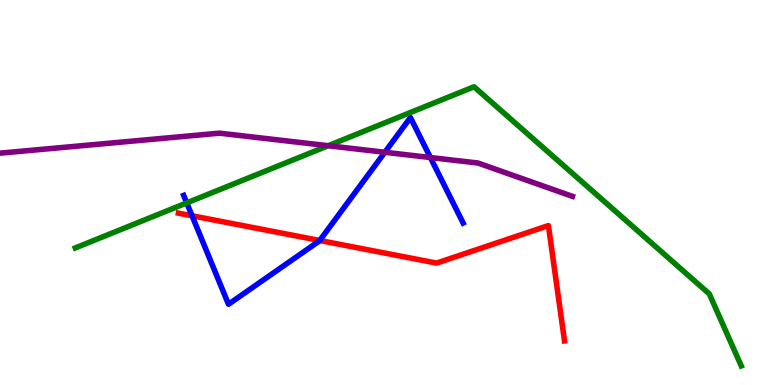[{'lines': ['blue', 'red'], 'intersections': [{'x': 2.48, 'y': 4.4}, {'x': 4.13, 'y': 3.75}]}, {'lines': ['green', 'red'], 'intersections': []}, {'lines': ['purple', 'red'], 'intersections': []}, {'lines': ['blue', 'green'], 'intersections': [{'x': 2.41, 'y': 4.73}]}, {'lines': ['blue', 'purple'], 'intersections': [{'x': 4.97, 'y': 6.05}, {'x': 5.55, 'y': 5.91}]}, {'lines': ['green', 'purple'], 'intersections': [{'x': 4.23, 'y': 6.21}]}]